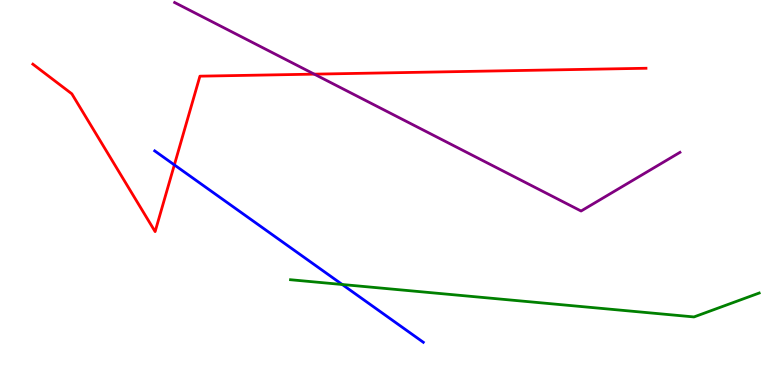[{'lines': ['blue', 'red'], 'intersections': [{'x': 2.25, 'y': 5.72}]}, {'lines': ['green', 'red'], 'intersections': []}, {'lines': ['purple', 'red'], 'intersections': [{'x': 4.06, 'y': 8.07}]}, {'lines': ['blue', 'green'], 'intersections': [{'x': 4.42, 'y': 2.61}]}, {'lines': ['blue', 'purple'], 'intersections': []}, {'lines': ['green', 'purple'], 'intersections': []}]